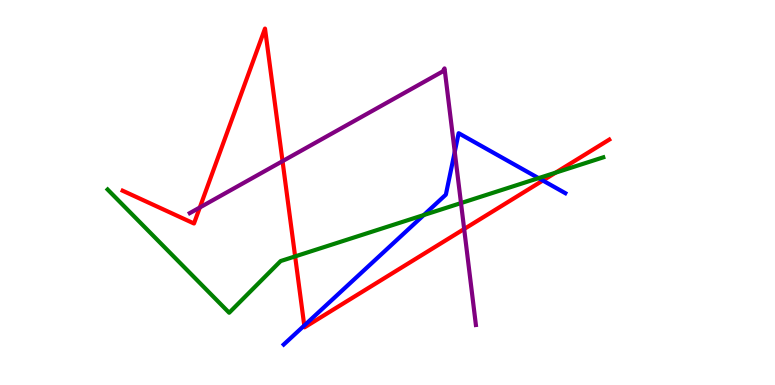[{'lines': ['blue', 'red'], 'intersections': [{'x': 3.93, 'y': 1.54}, {'x': 7.0, 'y': 5.31}]}, {'lines': ['green', 'red'], 'intersections': [{'x': 3.81, 'y': 3.34}, {'x': 7.17, 'y': 5.52}]}, {'lines': ['purple', 'red'], 'intersections': [{'x': 2.58, 'y': 4.61}, {'x': 3.65, 'y': 5.81}, {'x': 5.99, 'y': 4.05}]}, {'lines': ['blue', 'green'], 'intersections': [{'x': 5.47, 'y': 4.41}, {'x': 6.95, 'y': 5.37}]}, {'lines': ['blue', 'purple'], 'intersections': [{'x': 5.87, 'y': 6.05}]}, {'lines': ['green', 'purple'], 'intersections': [{'x': 5.95, 'y': 4.73}]}]